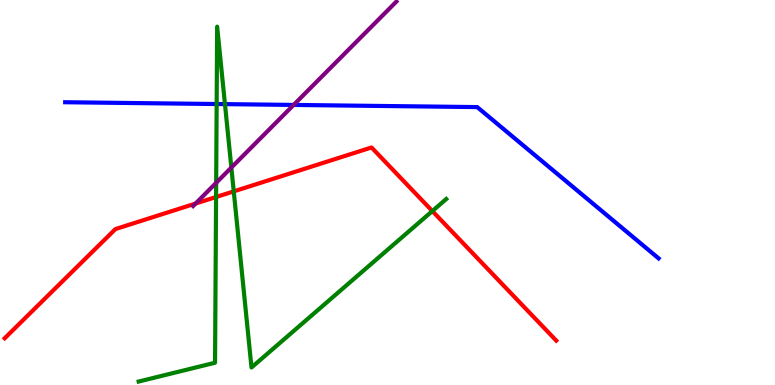[{'lines': ['blue', 'red'], 'intersections': []}, {'lines': ['green', 'red'], 'intersections': [{'x': 2.79, 'y': 4.88}, {'x': 3.02, 'y': 5.03}, {'x': 5.58, 'y': 4.52}]}, {'lines': ['purple', 'red'], 'intersections': [{'x': 2.52, 'y': 4.71}]}, {'lines': ['blue', 'green'], 'intersections': [{'x': 2.8, 'y': 7.3}, {'x': 2.9, 'y': 7.3}]}, {'lines': ['blue', 'purple'], 'intersections': [{'x': 3.79, 'y': 7.27}]}, {'lines': ['green', 'purple'], 'intersections': [{'x': 2.79, 'y': 5.25}, {'x': 2.99, 'y': 5.65}]}]